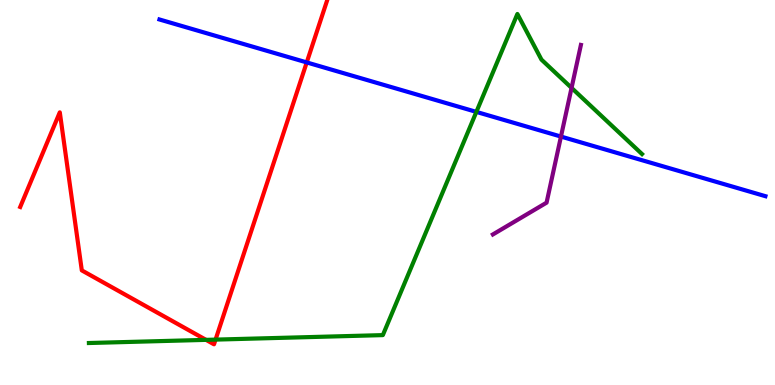[{'lines': ['blue', 'red'], 'intersections': [{'x': 3.96, 'y': 8.38}]}, {'lines': ['green', 'red'], 'intersections': [{'x': 2.66, 'y': 1.17}, {'x': 2.78, 'y': 1.18}]}, {'lines': ['purple', 'red'], 'intersections': []}, {'lines': ['blue', 'green'], 'intersections': [{'x': 6.15, 'y': 7.09}]}, {'lines': ['blue', 'purple'], 'intersections': [{'x': 7.24, 'y': 6.45}]}, {'lines': ['green', 'purple'], 'intersections': [{'x': 7.37, 'y': 7.72}]}]